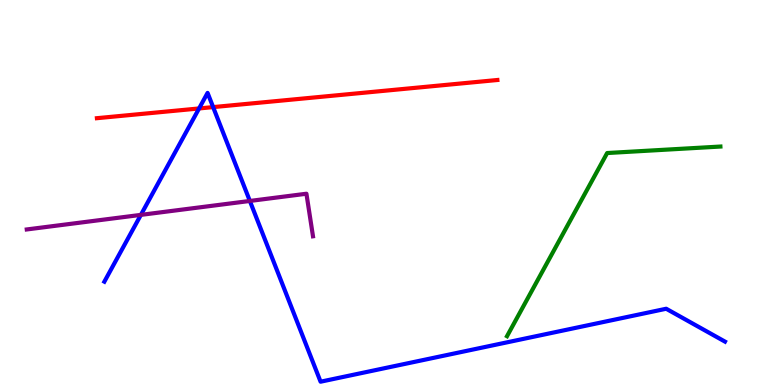[{'lines': ['blue', 'red'], 'intersections': [{'x': 2.57, 'y': 7.18}, {'x': 2.75, 'y': 7.22}]}, {'lines': ['green', 'red'], 'intersections': []}, {'lines': ['purple', 'red'], 'intersections': []}, {'lines': ['blue', 'green'], 'intersections': []}, {'lines': ['blue', 'purple'], 'intersections': [{'x': 1.82, 'y': 4.42}, {'x': 3.22, 'y': 4.78}]}, {'lines': ['green', 'purple'], 'intersections': []}]